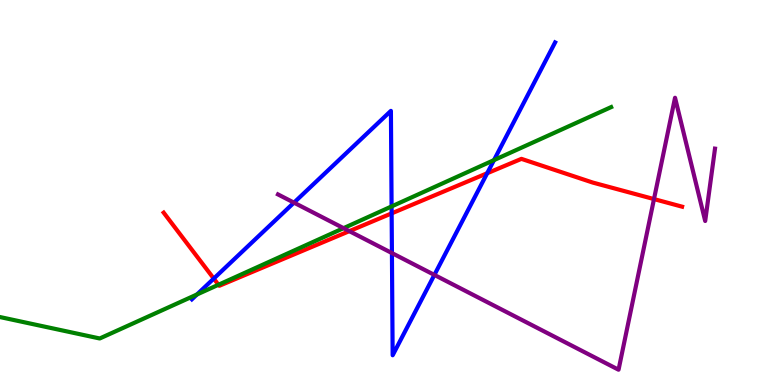[{'lines': ['blue', 'red'], 'intersections': [{'x': 2.76, 'y': 2.76}, {'x': 5.05, 'y': 4.46}, {'x': 6.29, 'y': 5.5}]}, {'lines': ['green', 'red'], 'intersections': [{'x': 2.82, 'y': 2.6}]}, {'lines': ['purple', 'red'], 'intersections': [{'x': 4.51, 'y': 4.0}, {'x': 8.44, 'y': 4.83}]}, {'lines': ['blue', 'green'], 'intersections': [{'x': 2.54, 'y': 2.35}, {'x': 5.05, 'y': 4.64}, {'x': 6.37, 'y': 5.84}]}, {'lines': ['blue', 'purple'], 'intersections': [{'x': 3.79, 'y': 4.74}, {'x': 5.06, 'y': 3.43}, {'x': 5.6, 'y': 2.86}]}, {'lines': ['green', 'purple'], 'intersections': [{'x': 4.43, 'y': 4.07}]}]